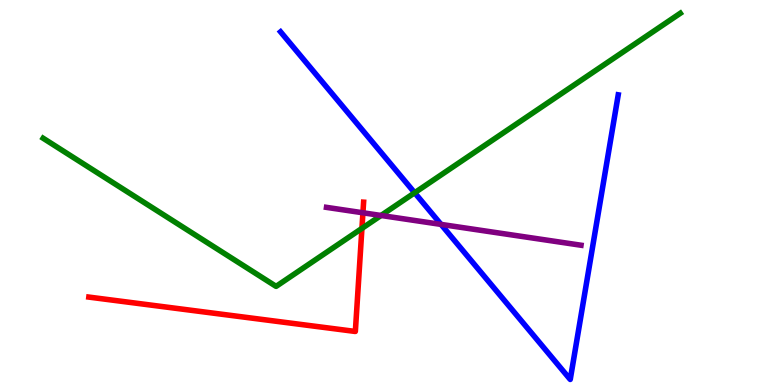[{'lines': ['blue', 'red'], 'intersections': []}, {'lines': ['green', 'red'], 'intersections': [{'x': 4.67, 'y': 4.07}]}, {'lines': ['purple', 'red'], 'intersections': [{'x': 4.68, 'y': 4.47}]}, {'lines': ['blue', 'green'], 'intersections': [{'x': 5.35, 'y': 4.99}]}, {'lines': ['blue', 'purple'], 'intersections': [{'x': 5.69, 'y': 4.17}]}, {'lines': ['green', 'purple'], 'intersections': [{'x': 4.92, 'y': 4.4}]}]